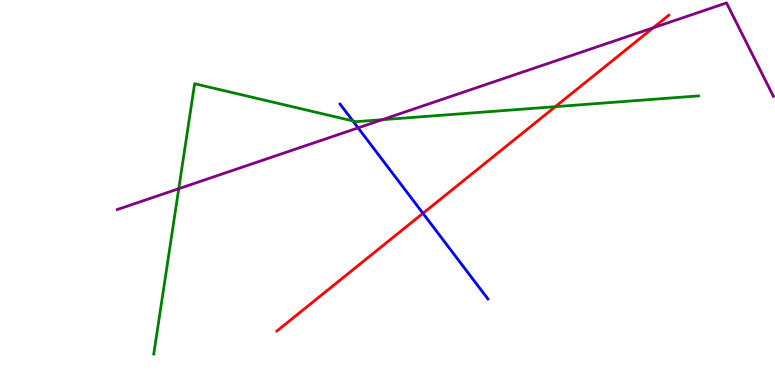[{'lines': ['blue', 'red'], 'intersections': [{'x': 5.46, 'y': 4.46}]}, {'lines': ['green', 'red'], 'intersections': [{'x': 7.17, 'y': 7.23}]}, {'lines': ['purple', 'red'], 'intersections': [{'x': 8.43, 'y': 9.28}]}, {'lines': ['blue', 'green'], 'intersections': [{'x': 4.55, 'y': 6.86}]}, {'lines': ['blue', 'purple'], 'intersections': [{'x': 4.62, 'y': 6.68}]}, {'lines': ['green', 'purple'], 'intersections': [{'x': 2.31, 'y': 5.1}, {'x': 4.93, 'y': 6.89}]}]